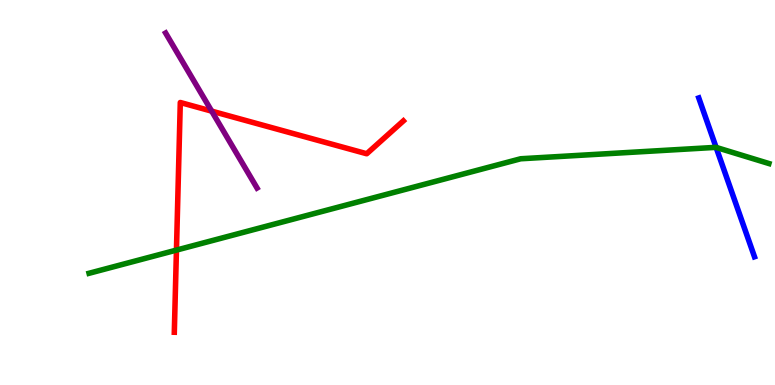[{'lines': ['blue', 'red'], 'intersections': []}, {'lines': ['green', 'red'], 'intersections': [{'x': 2.28, 'y': 3.5}]}, {'lines': ['purple', 'red'], 'intersections': [{'x': 2.73, 'y': 7.11}]}, {'lines': ['blue', 'green'], 'intersections': [{'x': 9.24, 'y': 6.17}]}, {'lines': ['blue', 'purple'], 'intersections': []}, {'lines': ['green', 'purple'], 'intersections': []}]